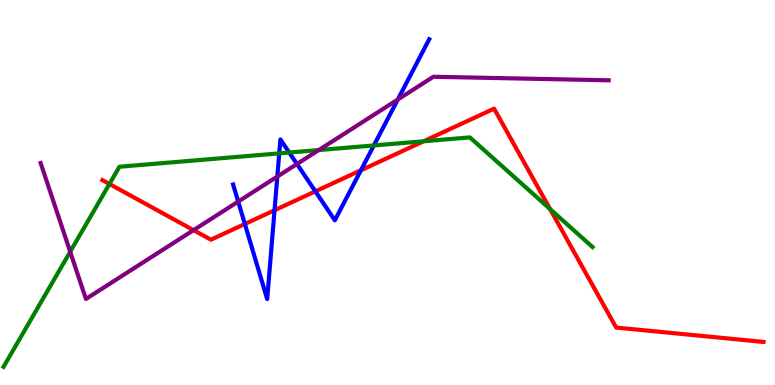[{'lines': ['blue', 'red'], 'intersections': [{'x': 3.16, 'y': 4.18}, {'x': 3.54, 'y': 4.54}, {'x': 4.07, 'y': 5.03}, {'x': 4.66, 'y': 5.58}]}, {'lines': ['green', 'red'], 'intersections': [{'x': 1.41, 'y': 5.22}, {'x': 5.47, 'y': 6.33}, {'x': 7.1, 'y': 4.57}]}, {'lines': ['purple', 'red'], 'intersections': [{'x': 2.5, 'y': 4.02}]}, {'lines': ['blue', 'green'], 'intersections': [{'x': 3.6, 'y': 6.02}, {'x': 3.73, 'y': 6.04}, {'x': 4.82, 'y': 6.22}]}, {'lines': ['blue', 'purple'], 'intersections': [{'x': 3.07, 'y': 4.76}, {'x': 3.58, 'y': 5.41}, {'x': 3.83, 'y': 5.74}, {'x': 5.13, 'y': 7.42}]}, {'lines': ['green', 'purple'], 'intersections': [{'x': 0.906, 'y': 3.46}, {'x': 4.11, 'y': 6.1}]}]